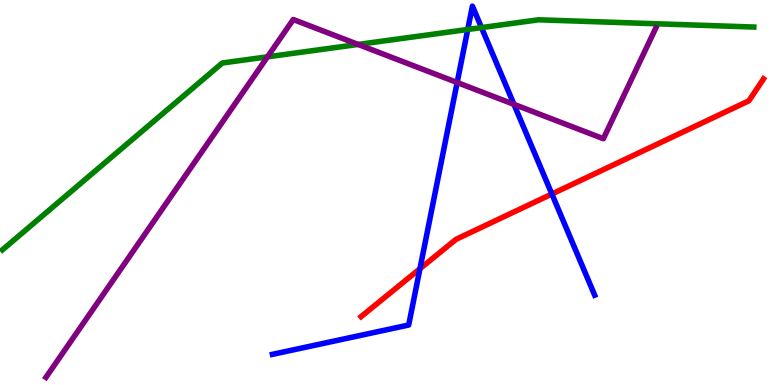[{'lines': ['blue', 'red'], 'intersections': [{'x': 5.42, 'y': 3.02}, {'x': 7.12, 'y': 4.96}]}, {'lines': ['green', 'red'], 'intersections': []}, {'lines': ['purple', 'red'], 'intersections': []}, {'lines': ['blue', 'green'], 'intersections': [{'x': 6.04, 'y': 9.23}, {'x': 6.21, 'y': 9.28}]}, {'lines': ['blue', 'purple'], 'intersections': [{'x': 5.9, 'y': 7.86}, {'x': 6.63, 'y': 7.29}]}, {'lines': ['green', 'purple'], 'intersections': [{'x': 3.45, 'y': 8.52}, {'x': 4.62, 'y': 8.85}]}]